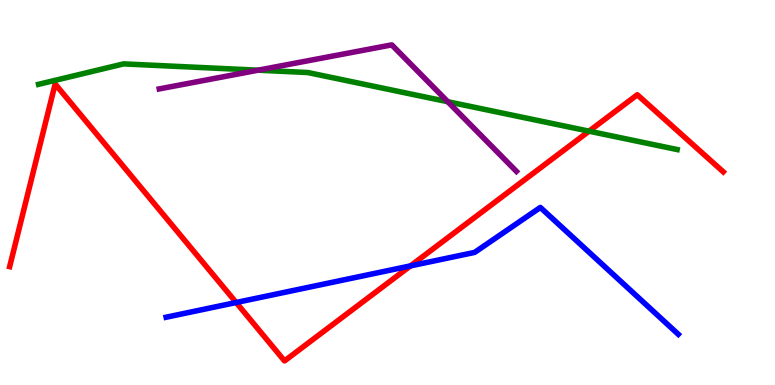[{'lines': ['blue', 'red'], 'intersections': [{'x': 3.05, 'y': 2.14}, {'x': 5.3, 'y': 3.09}]}, {'lines': ['green', 'red'], 'intersections': [{'x': 7.6, 'y': 6.59}]}, {'lines': ['purple', 'red'], 'intersections': []}, {'lines': ['blue', 'green'], 'intersections': []}, {'lines': ['blue', 'purple'], 'intersections': []}, {'lines': ['green', 'purple'], 'intersections': [{'x': 3.33, 'y': 8.18}, {'x': 5.78, 'y': 7.36}]}]